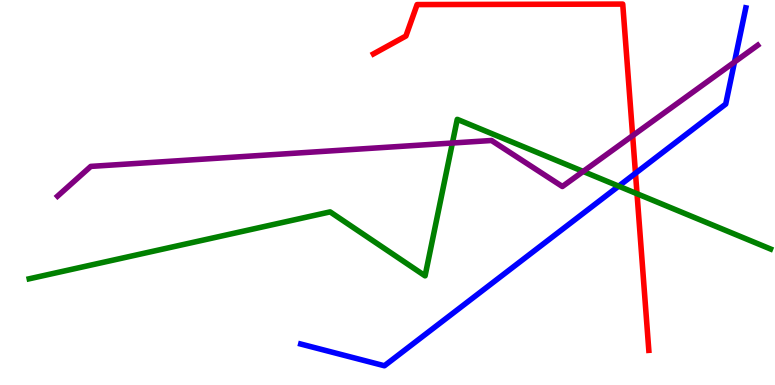[{'lines': ['blue', 'red'], 'intersections': [{'x': 8.2, 'y': 5.5}]}, {'lines': ['green', 'red'], 'intersections': [{'x': 8.22, 'y': 4.97}]}, {'lines': ['purple', 'red'], 'intersections': [{'x': 8.16, 'y': 6.48}]}, {'lines': ['blue', 'green'], 'intersections': [{'x': 7.98, 'y': 5.17}]}, {'lines': ['blue', 'purple'], 'intersections': [{'x': 9.48, 'y': 8.39}]}, {'lines': ['green', 'purple'], 'intersections': [{'x': 5.84, 'y': 6.29}, {'x': 7.52, 'y': 5.55}]}]